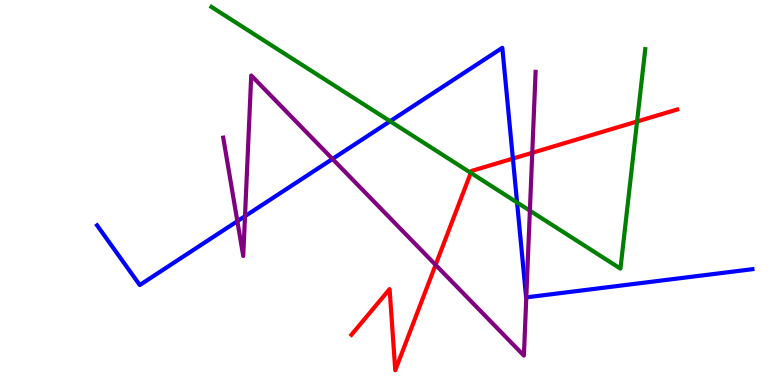[{'lines': ['blue', 'red'], 'intersections': [{'x': 6.62, 'y': 5.88}]}, {'lines': ['green', 'red'], 'intersections': [{'x': 6.07, 'y': 5.51}, {'x': 8.22, 'y': 6.84}]}, {'lines': ['purple', 'red'], 'intersections': [{'x': 5.62, 'y': 3.12}, {'x': 6.87, 'y': 6.03}]}, {'lines': ['blue', 'green'], 'intersections': [{'x': 5.03, 'y': 6.85}, {'x': 6.67, 'y': 4.74}]}, {'lines': ['blue', 'purple'], 'intersections': [{'x': 3.06, 'y': 4.25}, {'x': 3.16, 'y': 4.39}, {'x': 4.29, 'y': 5.87}, {'x': 6.79, 'y': 2.28}]}, {'lines': ['green', 'purple'], 'intersections': [{'x': 6.84, 'y': 4.53}]}]